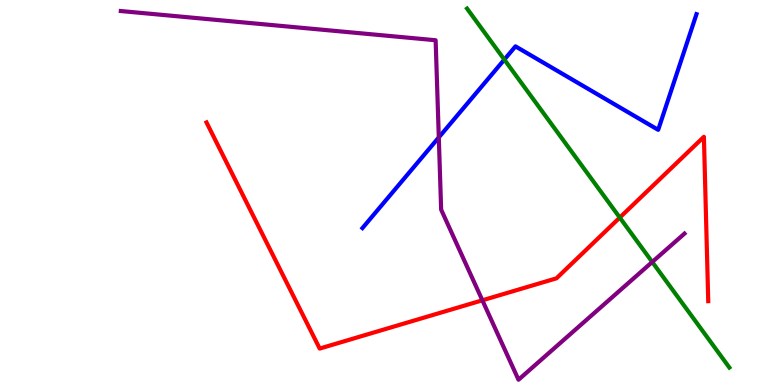[{'lines': ['blue', 'red'], 'intersections': []}, {'lines': ['green', 'red'], 'intersections': [{'x': 8.0, 'y': 4.35}]}, {'lines': ['purple', 'red'], 'intersections': [{'x': 6.22, 'y': 2.2}]}, {'lines': ['blue', 'green'], 'intersections': [{'x': 6.51, 'y': 8.45}]}, {'lines': ['blue', 'purple'], 'intersections': [{'x': 5.66, 'y': 6.43}]}, {'lines': ['green', 'purple'], 'intersections': [{'x': 8.42, 'y': 3.2}]}]